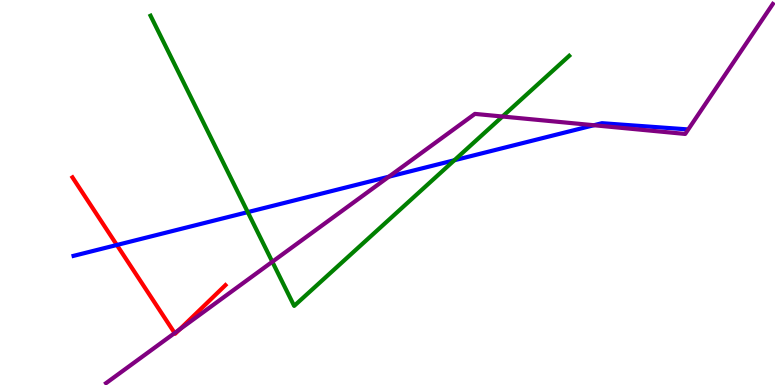[{'lines': ['blue', 'red'], 'intersections': [{'x': 1.51, 'y': 3.64}]}, {'lines': ['green', 'red'], 'intersections': []}, {'lines': ['purple', 'red'], 'intersections': [{'x': 2.25, 'y': 1.35}, {'x': 2.32, 'y': 1.44}]}, {'lines': ['blue', 'green'], 'intersections': [{'x': 3.2, 'y': 4.49}, {'x': 5.86, 'y': 5.84}]}, {'lines': ['blue', 'purple'], 'intersections': [{'x': 5.02, 'y': 5.41}, {'x': 7.66, 'y': 6.75}]}, {'lines': ['green', 'purple'], 'intersections': [{'x': 3.51, 'y': 3.2}, {'x': 6.48, 'y': 6.97}]}]